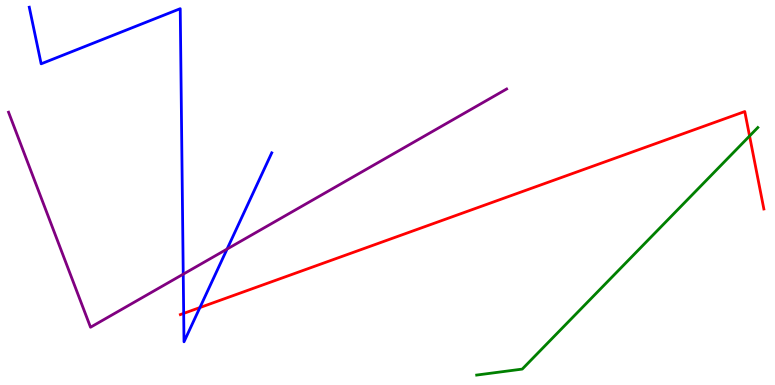[{'lines': ['blue', 'red'], 'intersections': [{'x': 2.37, 'y': 1.86}, {'x': 2.58, 'y': 2.01}]}, {'lines': ['green', 'red'], 'intersections': [{'x': 9.67, 'y': 6.47}]}, {'lines': ['purple', 'red'], 'intersections': []}, {'lines': ['blue', 'green'], 'intersections': []}, {'lines': ['blue', 'purple'], 'intersections': [{'x': 2.36, 'y': 2.88}, {'x': 2.93, 'y': 3.53}]}, {'lines': ['green', 'purple'], 'intersections': []}]